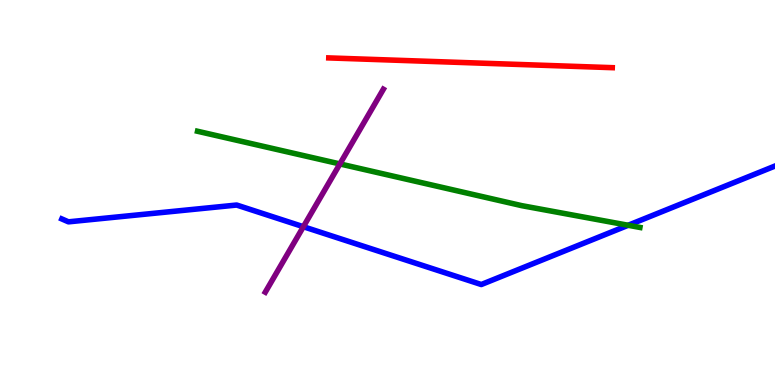[{'lines': ['blue', 'red'], 'intersections': []}, {'lines': ['green', 'red'], 'intersections': []}, {'lines': ['purple', 'red'], 'intersections': []}, {'lines': ['blue', 'green'], 'intersections': [{'x': 8.11, 'y': 4.15}]}, {'lines': ['blue', 'purple'], 'intersections': [{'x': 3.91, 'y': 4.11}]}, {'lines': ['green', 'purple'], 'intersections': [{'x': 4.39, 'y': 5.74}]}]